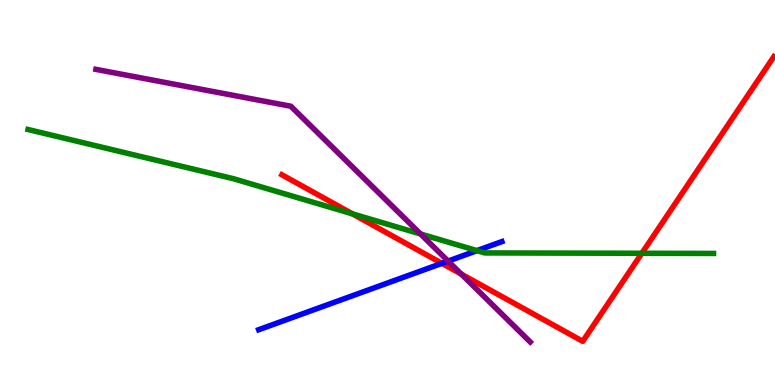[{'lines': ['blue', 'red'], 'intersections': [{'x': 5.7, 'y': 3.16}]}, {'lines': ['green', 'red'], 'intersections': [{'x': 4.55, 'y': 4.44}, {'x': 8.28, 'y': 3.42}]}, {'lines': ['purple', 'red'], 'intersections': [{'x': 5.95, 'y': 2.88}]}, {'lines': ['blue', 'green'], 'intersections': [{'x': 6.15, 'y': 3.49}]}, {'lines': ['blue', 'purple'], 'intersections': [{'x': 5.78, 'y': 3.22}]}, {'lines': ['green', 'purple'], 'intersections': [{'x': 5.43, 'y': 3.92}]}]